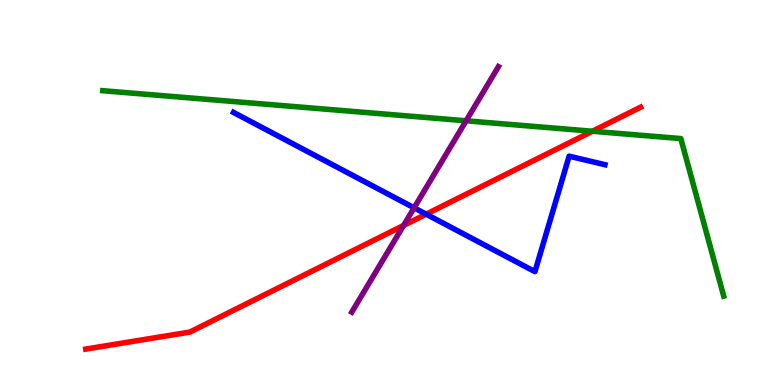[{'lines': ['blue', 'red'], 'intersections': [{'x': 5.5, 'y': 4.44}]}, {'lines': ['green', 'red'], 'intersections': [{'x': 7.64, 'y': 6.59}]}, {'lines': ['purple', 'red'], 'intersections': [{'x': 5.21, 'y': 4.14}]}, {'lines': ['blue', 'green'], 'intersections': []}, {'lines': ['blue', 'purple'], 'intersections': [{'x': 5.34, 'y': 4.6}]}, {'lines': ['green', 'purple'], 'intersections': [{'x': 6.01, 'y': 6.86}]}]